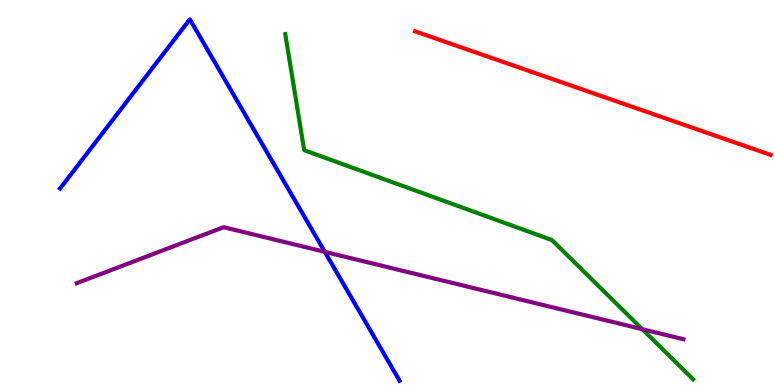[{'lines': ['blue', 'red'], 'intersections': []}, {'lines': ['green', 'red'], 'intersections': []}, {'lines': ['purple', 'red'], 'intersections': []}, {'lines': ['blue', 'green'], 'intersections': []}, {'lines': ['blue', 'purple'], 'intersections': [{'x': 4.19, 'y': 3.46}]}, {'lines': ['green', 'purple'], 'intersections': [{'x': 8.29, 'y': 1.45}]}]